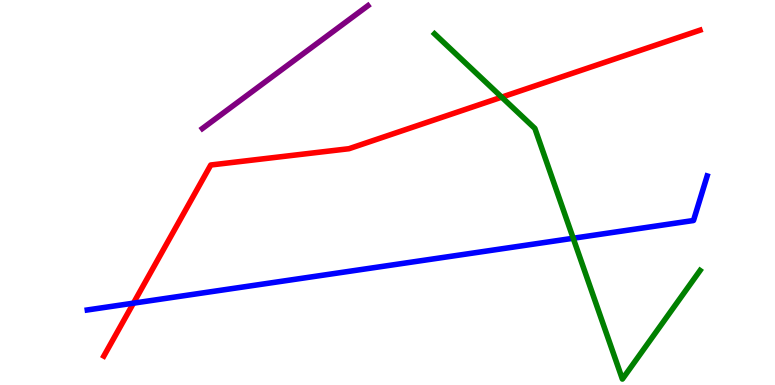[{'lines': ['blue', 'red'], 'intersections': [{'x': 1.72, 'y': 2.13}]}, {'lines': ['green', 'red'], 'intersections': [{'x': 6.47, 'y': 7.48}]}, {'lines': ['purple', 'red'], 'intersections': []}, {'lines': ['blue', 'green'], 'intersections': [{'x': 7.4, 'y': 3.81}]}, {'lines': ['blue', 'purple'], 'intersections': []}, {'lines': ['green', 'purple'], 'intersections': []}]